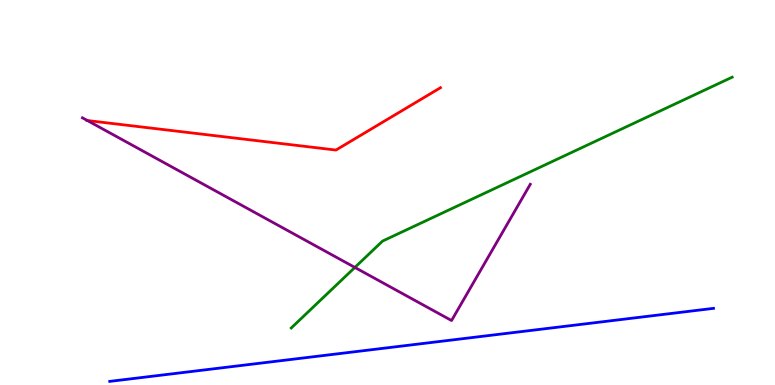[{'lines': ['blue', 'red'], 'intersections': []}, {'lines': ['green', 'red'], 'intersections': []}, {'lines': ['purple', 'red'], 'intersections': [{'x': 1.13, 'y': 6.87}]}, {'lines': ['blue', 'green'], 'intersections': []}, {'lines': ['blue', 'purple'], 'intersections': []}, {'lines': ['green', 'purple'], 'intersections': [{'x': 4.58, 'y': 3.05}]}]